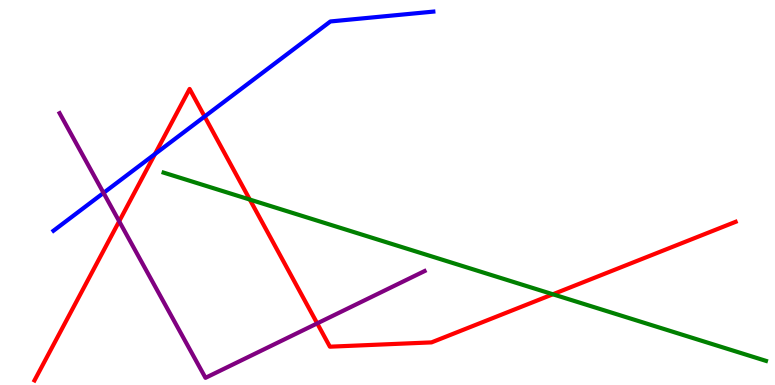[{'lines': ['blue', 'red'], 'intersections': [{'x': 2.0, 'y': 6.0}, {'x': 2.64, 'y': 6.97}]}, {'lines': ['green', 'red'], 'intersections': [{'x': 3.22, 'y': 4.82}, {'x': 7.13, 'y': 2.36}]}, {'lines': ['purple', 'red'], 'intersections': [{'x': 1.54, 'y': 4.25}, {'x': 4.09, 'y': 1.6}]}, {'lines': ['blue', 'green'], 'intersections': []}, {'lines': ['blue', 'purple'], 'intersections': [{'x': 1.34, 'y': 4.99}]}, {'lines': ['green', 'purple'], 'intersections': []}]